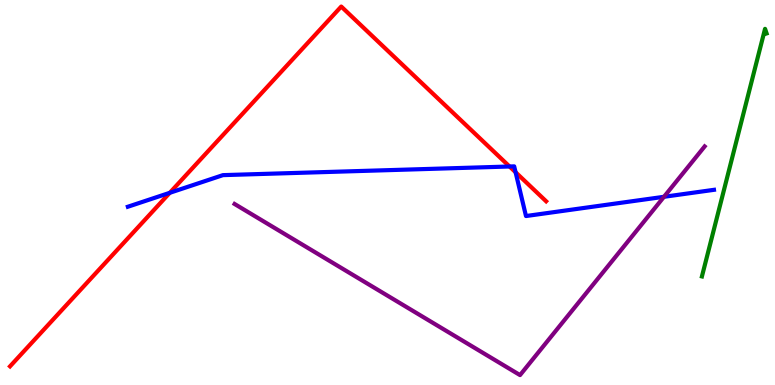[{'lines': ['blue', 'red'], 'intersections': [{'x': 2.19, 'y': 4.99}, {'x': 6.57, 'y': 5.68}, {'x': 6.65, 'y': 5.53}]}, {'lines': ['green', 'red'], 'intersections': []}, {'lines': ['purple', 'red'], 'intersections': []}, {'lines': ['blue', 'green'], 'intersections': []}, {'lines': ['blue', 'purple'], 'intersections': [{'x': 8.57, 'y': 4.89}]}, {'lines': ['green', 'purple'], 'intersections': []}]